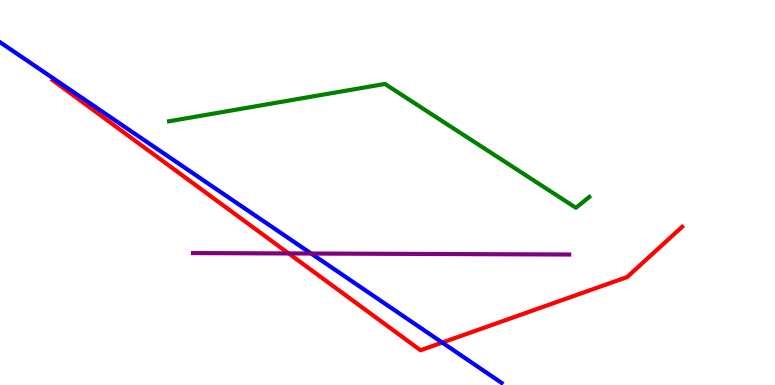[{'lines': ['blue', 'red'], 'intersections': [{'x': 5.71, 'y': 1.1}]}, {'lines': ['green', 'red'], 'intersections': []}, {'lines': ['purple', 'red'], 'intersections': [{'x': 3.72, 'y': 3.42}]}, {'lines': ['blue', 'green'], 'intersections': []}, {'lines': ['blue', 'purple'], 'intersections': [{'x': 4.01, 'y': 3.41}]}, {'lines': ['green', 'purple'], 'intersections': []}]